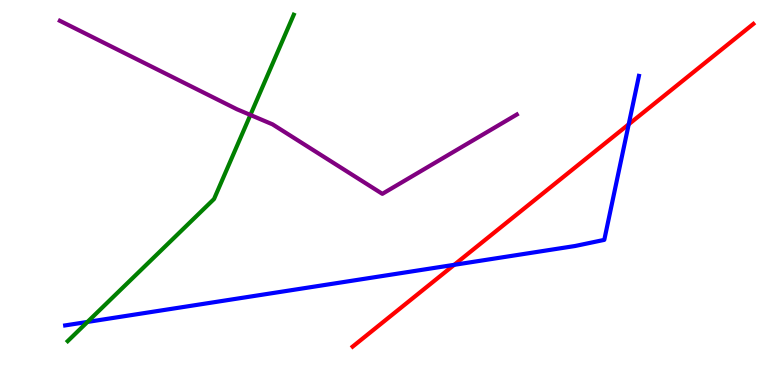[{'lines': ['blue', 'red'], 'intersections': [{'x': 5.86, 'y': 3.12}, {'x': 8.11, 'y': 6.77}]}, {'lines': ['green', 'red'], 'intersections': []}, {'lines': ['purple', 'red'], 'intersections': []}, {'lines': ['blue', 'green'], 'intersections': [{'x': 1.13, 'y': 1.64}]}, {'lines': ['blue', 'purple'], 'intersections': []}, {'lines': ['green', 'purple'], 'intersections': [{'x': 3.23, 'y': 7.01}]}]